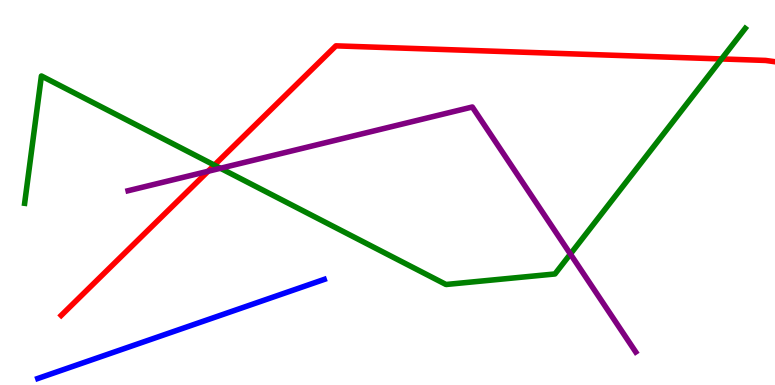[{'lines': ['blue', 'red'], 'intersections': []}, {'lines': ['green', 'red'], 'intersections': [{'x': 2.77, 'y': 5.71}, {'x': 9.31, 'y': 8.47}]}, {'lines': ['purple', 'red'], 'intersections': [{'x': 2.69, 'y': 5.55}]}, {'lines': ['blue', 'green'], 'intersections': []}, {'lines': ['blue', 'purple'], 'intersections': []}, {'lines': ['green', 'purple'], 'intersections': [{'x': 2.84, 'y': 5.63}, {'x': 7.36, 'y': 3.4}]}]